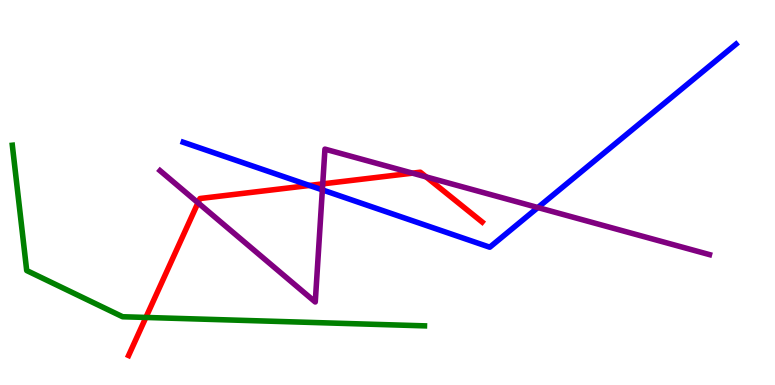[{'lines': ['blue', 'red'], 'intersections': [{'x': 3.99, 'y': 5.18}]}, {'lines': ['green', 'red'], 'intersections': [{'x': 1.88, 'y': 1.75}]}, {'lines': ['purple', 'red'], 'intersections': [{'x': 2.55, 'y': 4.73}, {'x': 4.16, 'y': 5.22}, {'x': 5.32, 'y': 5.5}, {'x': 5.5, 'y': 5.41}]}, {'lines': ['blue', 'green'], 'intersections': []}, {'lines': ['blue', 'purple'], 'intersections': [{'x': 4.16, 'y': 5.07}, {'x': 6.94, 'y': 4.61}]}, {'lines': ['green', 'purple'], 'intersections': []}]